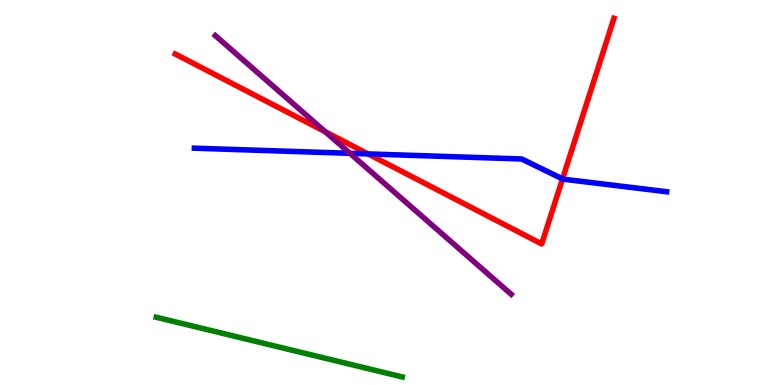[{'lines': ['blue', 'red'], 'intersections': [{'x': 4.75, 'y': 6.0}, {'x': 7.26, 'y': 5.35}]}, {'lines': ['green', 'red'], 'intersections': []}, {'lines': ['purple', 'red'], 'intersections': [{'x': 4.2, 'y': 6.58}]}, {'lines': ['blue', 'green'], 'intersections': []}, {'lines': ['blue', 'purple'], 'intersections': [{'x': 4.52, 'y': 6.02}]}, {'lines': ['green', 'purple'], 'intersections': []}]